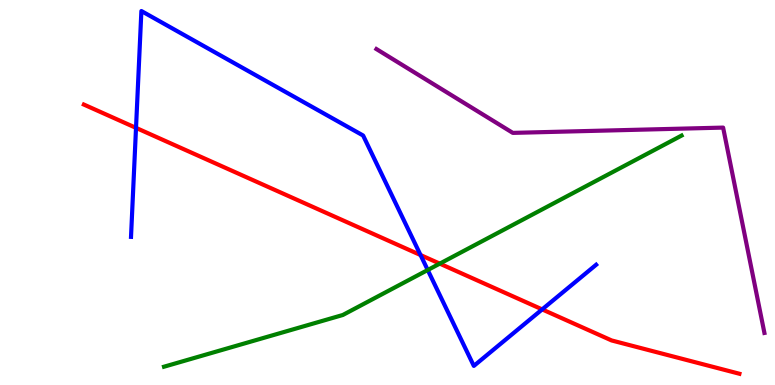[{'lines': ['blue', 'red'], 'intersections': [{'x': 1.76, 'y': 6.68}, {'x': 5.43, 'y': 3.38}, {'x': 7.0, 'y': 1.96}]}, {'lines': ['green', 'red'], 'intersections': [{'x': 5.67, 'y': 3.15}]}, {'lines': ['purple', 'red'], 'intersections': []}, {'lines': ['blue', 'green'], 'intersections': [{'x': 5.52, 'y': 2.99}]}, {'lines': ['blue', 'purple'], 'intersections': []}, {'lines': ['green', 'purple'], 'intersections': []}]